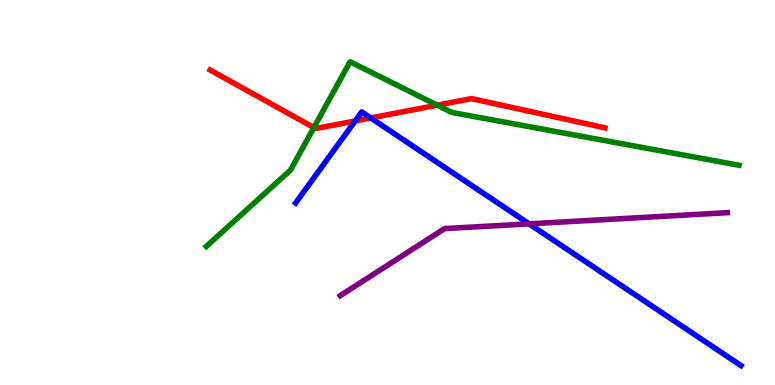[{'lines': ['blue', 'red'], 'intersections': [{'x': 4.58, 'y': 6.86}, {'x': 4.78, 'y': 6.94}]}, {'lines': ['green', 'red'], 'intersections': [{'x': 4.05, 'y': 6.69}, {'x': 5.64, 'y': 7.27}]}, {'lines': ['purple', 'red'], 'intersections': []}, {'lines': ['blue', 'green'], 'intersections': []}, {'lines': ['blue', 'purple'], 'intersections': [{'x': 6.83, 'y': 4.19}]}, {'lines': ['green', 'purple'], 'intersections': []}]